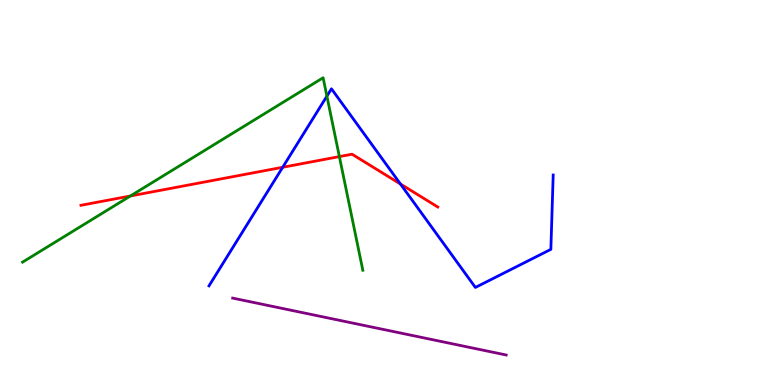[{'lines': ['blue', 'red'], 'intersections': [{'x': 3.65, 'y': 5.66}, {'x': 5.17, 'y': 5.22}]}, {'lines': ['green', 'red'], 'intersections': [{'x': 1.68, 'y': 4.91}, {'x': 4.38, 'y': 5.93}]}, {'lines': ['purple', 'red'], 'intersections': []}, {'lines': ['blue', 'green'], 'intersections': [{'x': 4.22, 'y': 7.5}]}, {'lines': ['blue', 'purple'], 'intersections': []}, {'lines': ['green', 'purple'], 'intersections': []}]